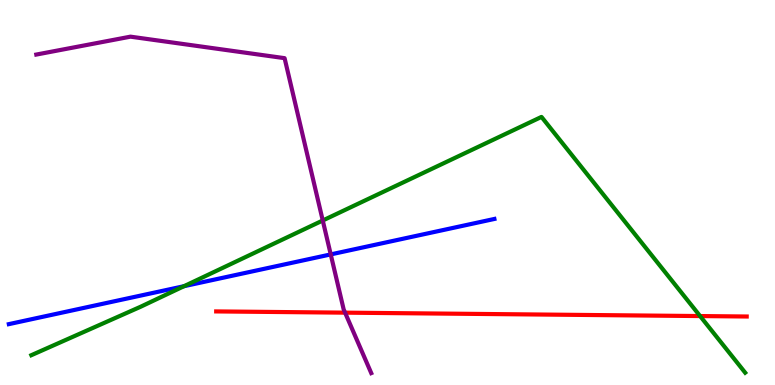[{'lines': ['blue', 'red'], 'intersections': []}, {'lines': ['green', 'red'], 'intersections': [{'x': 9.03, 'y': 1.79}]}, {'lines': ['purple', 'red'], 'intersections': [{'x': 4.45, 'y': 1.88}]}, {'lines': ['blue', 'green'], 'intersections': [{'x': 2.37, 'y': 2.57}]}, {'lines': ['blue', 'purple'], 'intersections': [{'x': 4.27, 'y': 3.39}]}, {'lines': ['green', 'purple'], 'intersections': [{'x': 4.16, 'y': 4.27}]}]